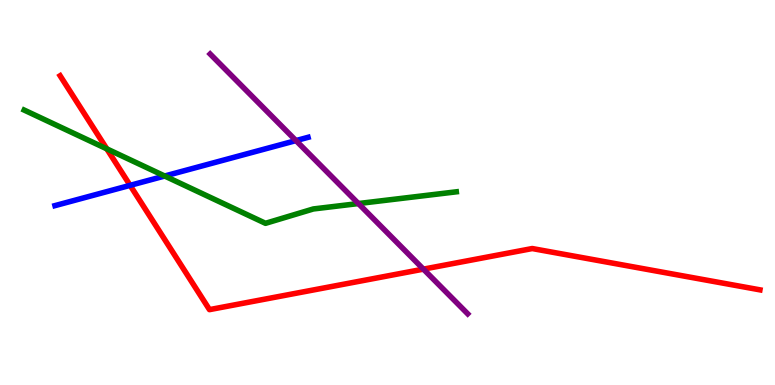[{'lines': ['blue', 'red'], 'intersections': [{'x': 1.68, 'y': 5.19}]}, {'lines': ['green', 'red'], 'intersections': [{'x': 1.38, 'y': 6.13}]}, {'lines': ['purple', 'red'], 'intersections': [{'x': 5.46, 'y': 3.01}]}, {'lines': ['blue', 'green'], 'intersections': [{'x': 2.13, 'y': 5.43}]}, {'lines': ['blue', 'purple'], 'intersections': [{'x': 3.82, 'y': 6.35}]}, {'lines': ['green', 'purple'], 'intersections': [{'x': 4.62, 'y': 4.71}]}]